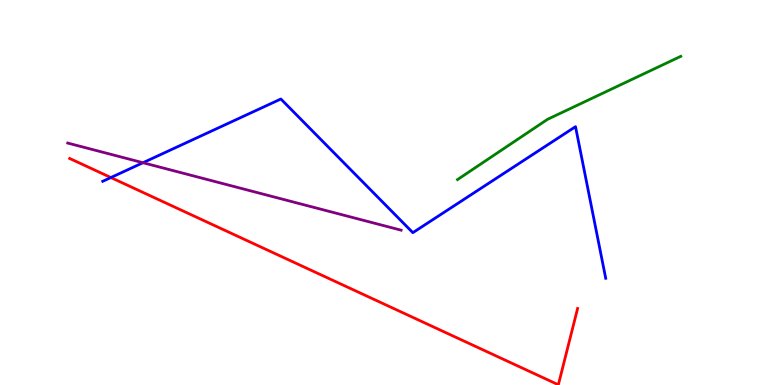[{'lines': ['blue', 'red'], 'intersections': [{'x': 1.43, 'y': 5.39}]}, {'lines': ['green', 'red'], 'intersections': []}, {'lines': ['purple', 'red'], 'intersections': []}, {'lines': ['blue', 'green'], 'intersections': []}, {'lines': ['blue', 'purple'], 'intersections': [{'x': 1.84, 'y': 5.77}]}, {'lines': ['green', 'purple'], 'intersections': []}]